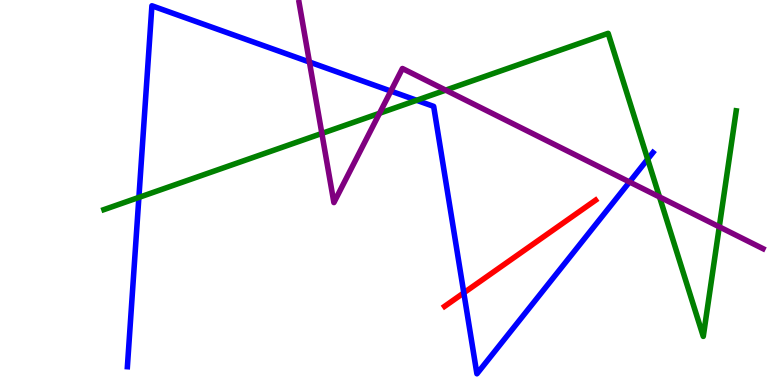[{'lines': ['blue', 'red'], 'intersections': [{'x': 5.98, 'y': 2.39}]}, {'lines': ['green', 'red'], 'intersections': []}, {'lines': ['purple', 'red'], 'intersections': []}, {'lines': ['blue', 'green'], 'intersections': [{'x': 1.79, 'y': 4.87}, {'x': 5.38, 'y': 7.39}, {'x': 8.36, 'y': 5.87}]}, {'lines': ['blue', 'purple'], 'intersections': [{'x': 3.99, 'y': 8.39}, {'x': 5.04, 'y': 7.63}, {'x': 8.12, 'y': 5.27}]}, {'lines': ['green', 'purple'], 'intersections': [{'x': 4.15, 'y': 6.53}, {'x': 4.9, 'y': 7.06}, {'x': 5.75, 'y': 7.66}, {'x': 8.51, 'y': 4.88}, {'x': 9.28, 'y': 4.11}]}]